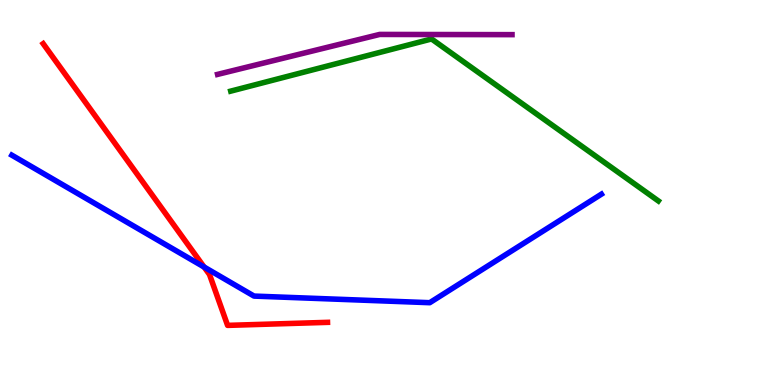[{'lines': ['blue', 'red'], 'intersections': [{'x': 2.63, 'y': 3.06}]}, {'lines': ['green', 'red'], 'intersections': []}, {'lines': ['purple', 'red'], 'intersections': []}, {'lines': ['blue', 'green'], 'intersections': []}, {'lines': ['blue', 'purple'], 'intersections': []}, {'lines': ['green', 'purple'], 'intersections': []}]